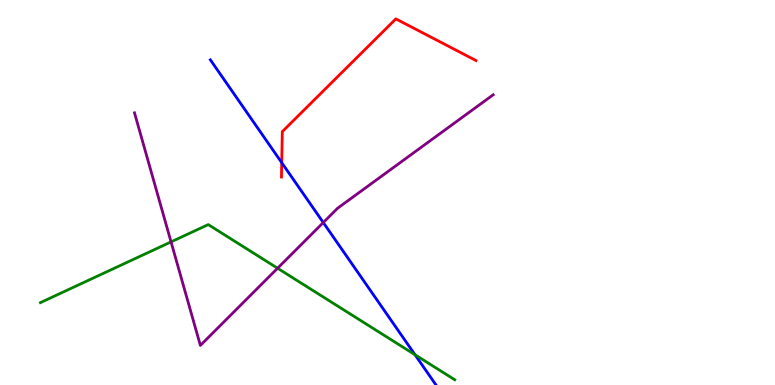[{'lines': ['blue', 'red'], 'intersections': [{'x': 3.64, 'y': 5.78}]}, {'lines': ['green', 'red'], 'intersections': []}, {'lines': ['purple', 'red'], 'intersections': []}, {'lines': ['blue', 'green'], 'intersections': [{'x': 5.35, 'y': 0.786}]}, {'lines': ['blue', 'purple'], 'intersections': [{'x': 4.17, 'y': 4.22}]}, {'lines': ['green', 'purple'], 'intersections': [{'x': 2.21, 'y': 3.72}, {'x': 3.58, 'y': 3.03}]}]